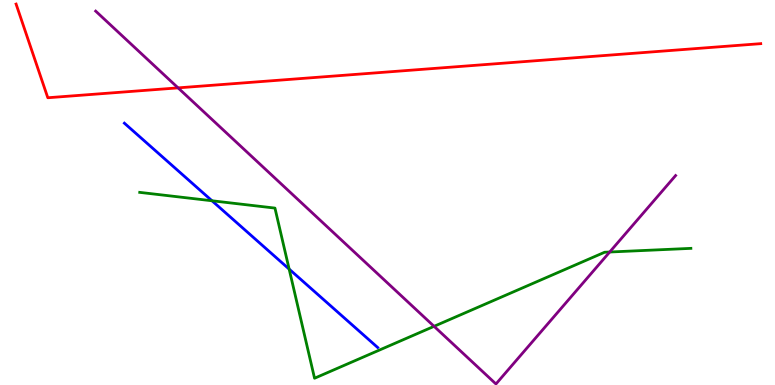[{'lines': ['blue', 'red'], 'intersections': []}, {'lines': ['green', 'red'], 'intersections': []}, {'lines': ['purple', 'red'], 'intersections': [{'x': 2.3, 'y': 7.72}]}, {'lines': ['blue', 'green'], 'intersections': [{'x': 2.74, 'y': 4.79}, {'x': 3.73, 'y': 3.01}]}, {'lines': ['blue', 'purple'], 'intersections': []}, {'lines': ['green', 'purple'], 'intersections': [{'x': 5.6, 'y': 1.52}, {'x': 7.87, 'y': 3.45}]}]